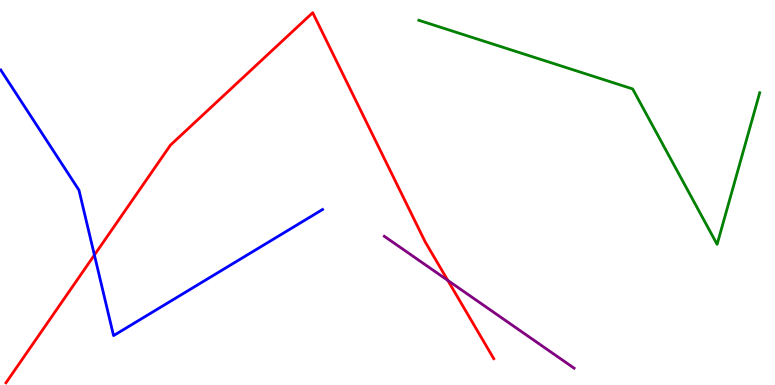[{'lines': ['blue', 'red'], 'intersections': [{'x': 1.22, 'y': 3.38}]}, {'lines': ['green', 'red'], 'intersections': []}, {'lines': ['purple', 'red'], 'intersections': [{'x': 5.78, 'y': 2.72}]}, {'lines': ['blue', 'green'], 'intersections': []}, {'lines': ['blue', 'purple'], 'intersections': []}, {'lines': ['green', 'purple'], 'intersections': []}]